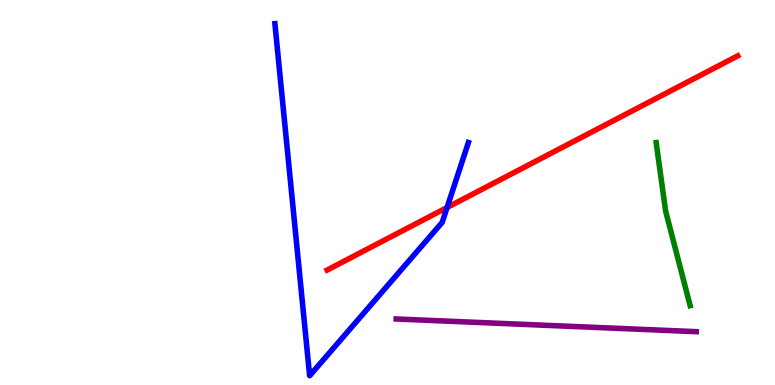[{'lines': ['blue', 'red'], 'intersections': [{'x': 5.77, 'y': 4.61}]}, {'lines': ['green', 'red'], 'intersections': []}, {'lines': ['purple', 'red'], 'intersections': []}, {'lines': ['blue', 'green'], 'intersections': []}, {'lines': ['blue', 'purple'], 'intersections': []}, {'lines': ['green', 'purple'], 'intersections': []}]